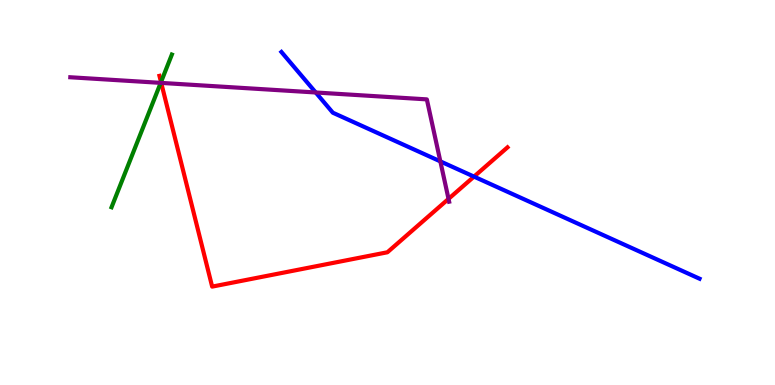[{'lines': ['blue', 'red'], 'intersections': [{'x': 6.12, 'y': 5.41}]}, {'lines': ['green', 'red'], 'intersections': [{'x': 2.08, 'y': 7.87}]}, {'lines': ['purple', 'red'], 'intersections': [{'x': 2.08, 'y': 7.85}, {'x': 5.79, 'y': 4.83}]}, {'lines': ['blue', 'green'], 'intersections': []}, {'lines': ['blue', 'purple'], 'intersections': [{'x': 4.07, 'y': 7.6}, {'x': 5.68, 'y': 5.81}]}, {'lines': ['green', 'purple'], 'intersections': [{'x': 2.07, 'y': 7.85}]}]